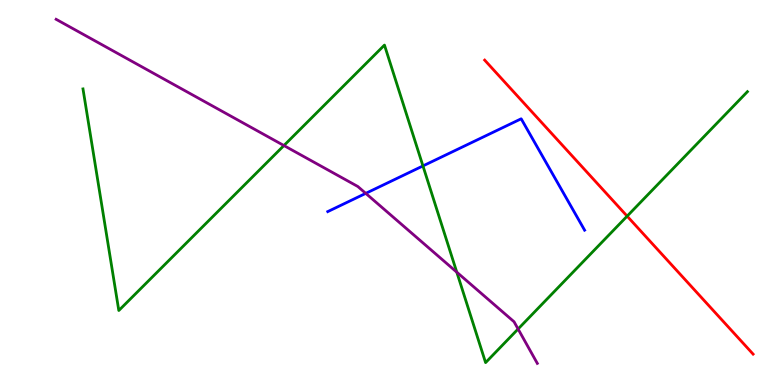[{'lines': ['blue', 'red'], 'intersections': []}, {'lines': ['green', 'red'], 'intersections': [{'x': 8.09, 'y': 4.39}]}, {'lines': ['purple', 'red'], 'intersections': []}, {'lines': ['blue', 'green'], 'intersections': [{'x': 5.46, 'y': 5.69}]}, {'lines': ['blue', 'purple'], 'intersections': [{'x': 4.72, 'y': 4.98}]}, {'lines': ['green', 'purple'], 'intersections': [{'x': 3.66, 'y': 6.22}, {'x': 5.89, 'y': 2.93}, {'x': 6.69, 'y': 1.45}]}]